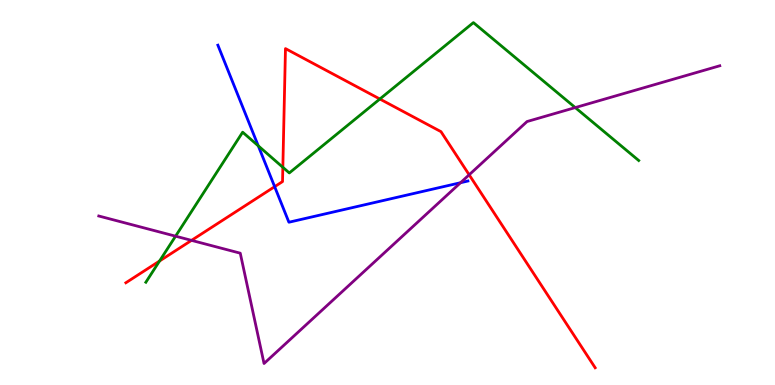[{'lines': ['blue', 'red'], 'intersections': [{'x': 3.54, 'y': 5.15}]}, {'lines': ['green', 'red'], 'intersections': [{'x': 2.06, 'y': 3.22}, {'x': 3.65, 'y': 5.65}, {'x': 4.9, 'y': 7.43}]}, {'lines': ['purple', 'red'], 'intersections': [{'x': 2.47, 'y': 3.76}, {'x': 6.05, 'y': 5.46}]}, {'lines': ['blue', 'green'], 'intersections': [{'x': 3.33, 'y': 6.21}]}, {'lines': ['blue', 'purple'], 'intersections': [{'x': 5.94, 'y': 5.25}]}, {'lines': ['green', 'purple'], 'intersections': [{'x': 2.27, 'y': 3.87}, {'x': 7.42, 'y': 7.21}]}]